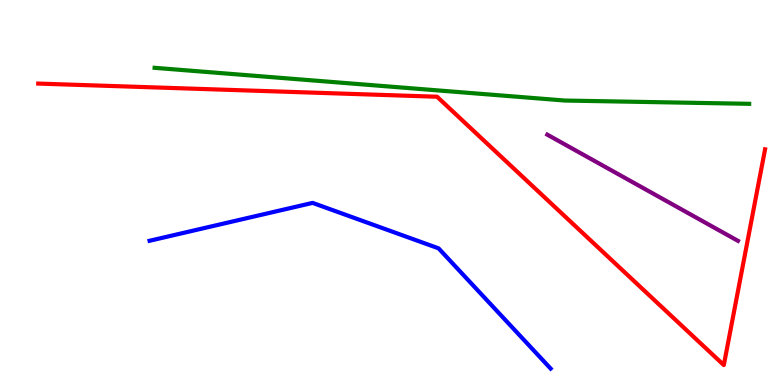[{'lines': ['blue', 'red'], 'intersections': []}, {'lines': ['green', 'red'], 'intersections': []}, {'lines': ['purple', 'red'], 'intersections': []}, {'lines': ['blue', 'green'], 'intersections': []}, {'lines': ['blue', 'purple'], 'intersections': []}, {'lines': ['green', 'purple'], 'intersections': []}]